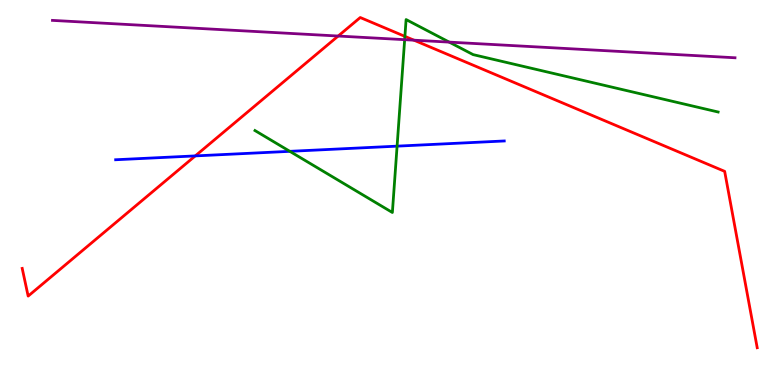[{'lines': ['blue', 'red'], 'intersections': [{'x': 2.52, 'y': 5.95}]}, {'lines': ['green', 'red'], 'intersections': [{'x': 5.22, 'y': 9.06}]}, {'lines': ['purple', 'red'], 'intersections': [{'x': 4.36, 'y': 9.06}, {'x': 5.34, 'y': 8.96}]}, {'lines': ['blue', 'green'], 'intersections': [{'x': 3.74, 'y': 6.07}, {'x': 5.12, 'y': 6.2}]}, {'lines': ['blue', 'purple'], 'intersections': []}, {'lines': ['green', 'purple'], 'intersections': [{'x': 5.22, 'y': 8.97}, {'x': 5.8, 'y': 8.91}]}]